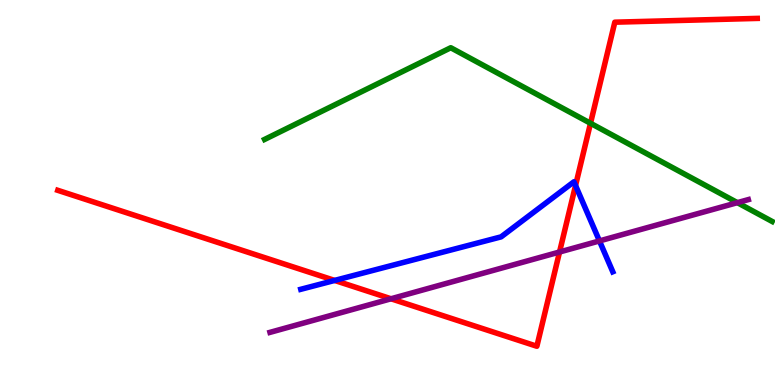[{'lines': ['blue', 'red'], 'intersections': [{'x': 4.32, 'y': 2.72}, {'x': 7.43, 'y': 5.18}]}, {'lines': ['green', 'red'], 'intersections': [{'x': 7.62, 'y': 6.8}]}, {'lines': ['purple', 'red'], 'intersections': [{'x': 5.05, 'y': 2.24}, {'x': 7.22, 'y': 3.45}]}, {'lines': ['blue', 'green'], 'intersections': []}, {'lines': ['blue', 'purple'], 'intersections': [{'x': 7.73, 'y': 3.74}]}, {'lines': ['green', 'purple'], 'intersections': [{'x': 9.51, 'y': 4.74}]}]